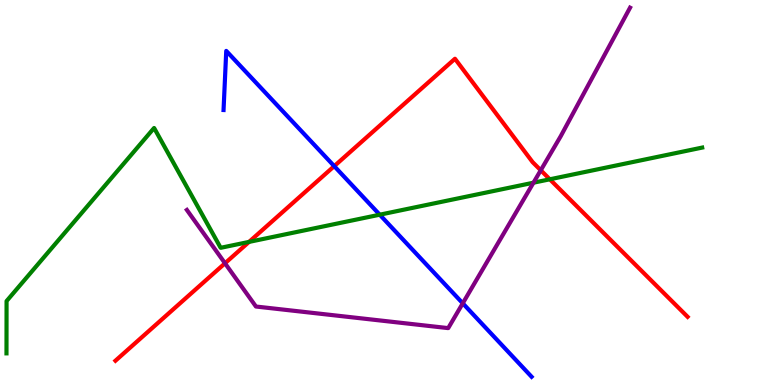[{'lines': ['blue', 'red'], 'intersections': [{'x': 4.31, 'y': 5.68}]}, {'lines': ['green', 'red'], 'intersections': [{'x': 3.21, 'y': 3.72}, {'x': 7.09, 'y': 5.34}]}, {'lines': ['purple', 'red'], 'intersections': [{'x': 2.9, 'y': 3.16}, {'x': 6.98, 'y': 5.58}]}, {'lines': ['blue', 'green'], 'intersections': [{'x': 4.9, 'y': 4.42}]}, {'lines': ['blue', 'purple'], 'intersections': [{'x': 5.97, 'y': 2.12}]}, {'lines': ['green', 'purple'], 'intersections': [{'x': 6.88, 'y': 5.25}]}]